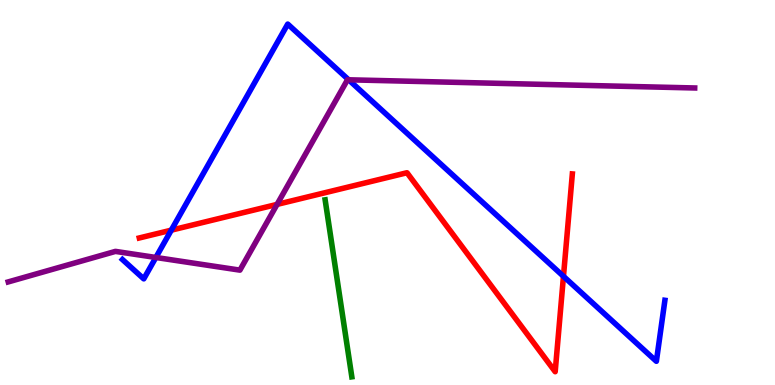[{'lines': ['blue', 'red'], 'intersections': [{'x': 2.21, 'y': 4.02}, {'x': 7.27, 'y': 2.82}]}, {'lines': ['green', 'red'], 'intersections': []}, {'lines': ['purple', 'red'], 'intersections': [{'x': 3.58, 'y': 4.69}]}, {'lines': ['blue', 'green'], 'intersections': []}, {'lines': ['blue', 'purple'], 'intersections': [{'x': 2.01, 'y': 3.31}, {'x': 4.5, 'y': 7.93}]}, {'lines': ['green', 'purple'], 'intersections': []}]